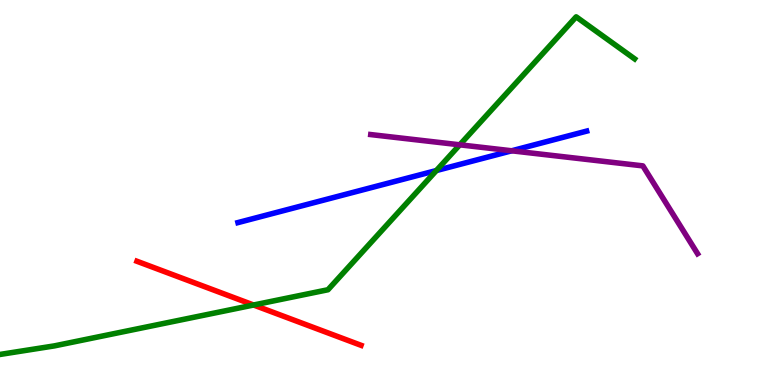[{'lines': ['blue', 'red'], 'intersections': []}, {'lines': ['green', 'red'], 'intersections': [{'x': 3.27, 'y': 2.08}]}, {'lines': ['purple', 'red'], 'intersections': []}, {'lines': ['blue', 'green'], 'intersections': [{'x': 5.63, 'y': 5.57}]}, {'lines': ['blue', 'purple'], 'intersections': [{'x': 6.6, 'y': 6.08}]}, {'lines': ['green', 'purple'], 'intersections': [{'x': 5.93, 'y': 6.24}]}]